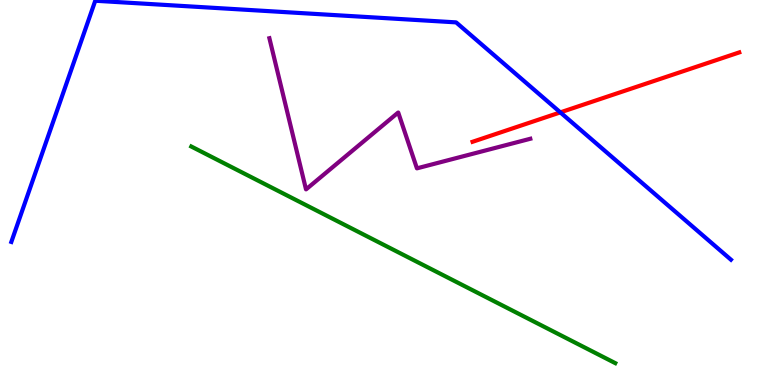[{'lines': ['blue', 'red'], 'intersections': [{'x': 7.23, 'y': 7.08}]}, {'lines': ['green', 'red'], 'intersections': []}, {'lines': ['purple', 'red'], 'intersections': []}, {'lines': ['blue', 'green'], 'intersections': []}, {'lines': ['blue', 'purple'], 'intersections': []}, {'lines': ['green', 'purple'], 'intersections': []}]